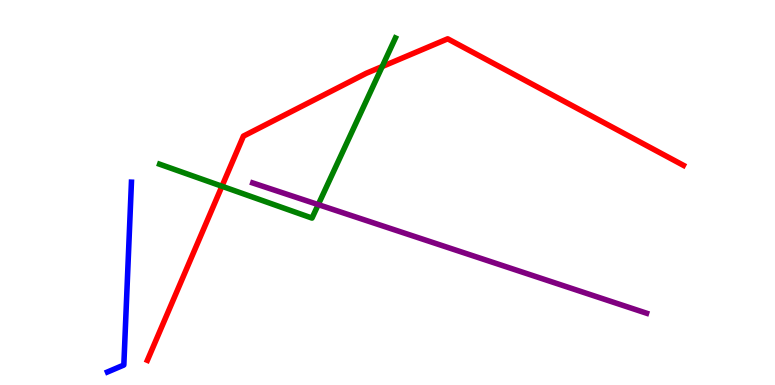[{'lines': ['blue', 'red'], 'intersections': []}, {'lines': ['green', 'red'], 'intersections': [{'x': 2.86, 'y': 5.16}, {'x': 4.93, 'y': 8.27}]}, {'lines': ['purple', 'red'], 'intersections': []}, {'lines': ['blue', 'green'], 'intersections': []}, {'lines': ['blue', 'purple'], 'intersections': []}, {'lines': ['green', 'purple'], 'intersections': [{'x': 4.11, 'y': 4.69}]}]